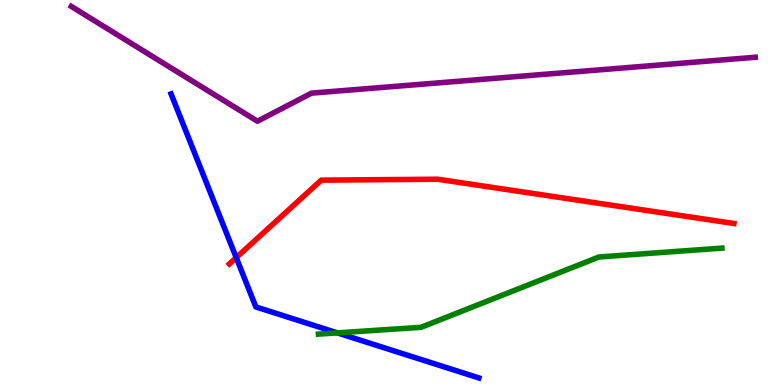[{'lines': ['blue', 'red'], 'intersections': [{'x': 3.05, 'y': 3.31}]}, {'lines': ['green', 'red'], 'intersections': []}, {'lines': ['purple', 'red'], 'intersections': []}, {'lines': ['blue', 'green'], 'intersections': [{'x': 4.35, 'y': 1.35}]}, {'lines': ['blue', 'purple'], 'intersections': []}, {'lines': ['green', 'purple'], 'intersections': []}]